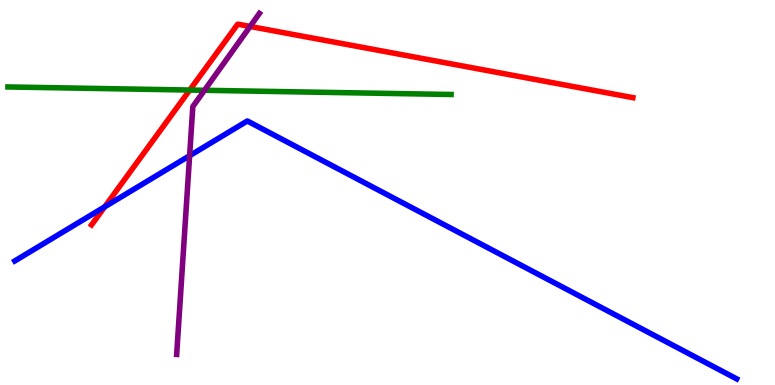[{'lines': ['blue', 'red'], 'intersections': [{'x': 1.35, 'y': 4.63}]}, {'lines': ['green', 'red'], 'intersections': [{'x': 2.45, 'y': 7.66}]}, {'lines': ['purple', 'red'], 'intersections': [{'x': 3.23, 'y': 9.31}]}, {'lines': ['blue', 'green'], 'intersections': []}, {'lines': ['blue', 'purple'], 'intersections': [{'x': 2.45, 'y': 5.96}]}, {'lines': ['green', 'purple'], 'intersections': [{'x': 2.64, 'y': 7.65}]}]